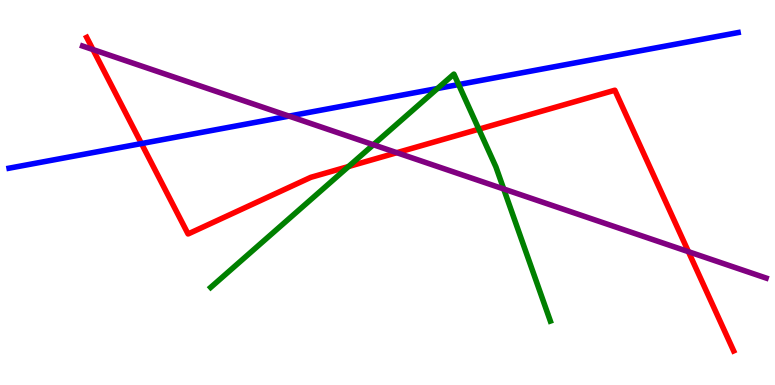[{'lines': ['blue', 'red'], 'intersections': [{'x': 1.83, 'y': 6.27}]}, {'lines': ['green', 'red'], 'intersections': [{'x': 4.5, 'y': 5.67}, {'x': 6.18, 'y': 6.64}]}, {'lines': ['purple', 'red'], 'intersections': [{'x': 1.2, 'y': 8.71}, {'x': 5.12, 'y': 6.03}, {'x': 8.88, 'y': 3.46}]}, {'lines': ['blue', 'green'], 'intersections': [{'x': 5.65, 'y': 7.7}, {'x': 5.92, 'y': 7.8}]}, {'lines': ['blue', 'purple'], 'intersections': [{'x': 3.73, 'y': 6.98}]}, {'lines': ['green', 'purple'], 'intersections': [{'x': 4.82, 'y': 6.24}, {'x': 6.5, 'y': 5.09}]}]